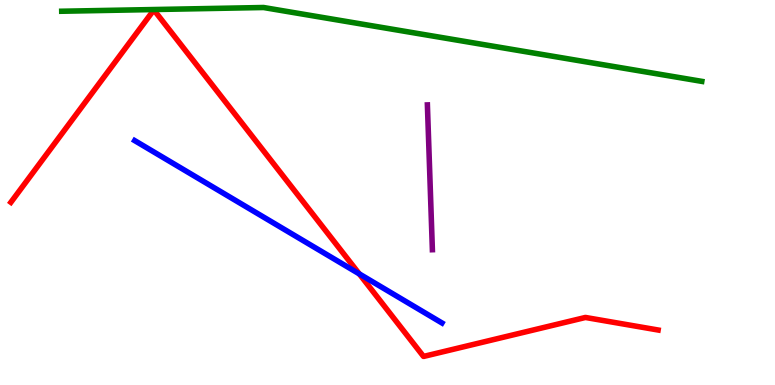[{'lines': ['blue', 'red'], 'intersections': [{'x': 4.64, 'y': 2.89}]}, {'lines': ['green', 'red'], 'intersections': []}, {'lines': ['purple', 'red'], 'intersections': []}, {'lines': ['blue', 'green'], 'intersections': []}, {'lines': ['blue', 'purple'], 'intersections': []}, {'lines': ['green', 'purple'], 'intersections': []}]